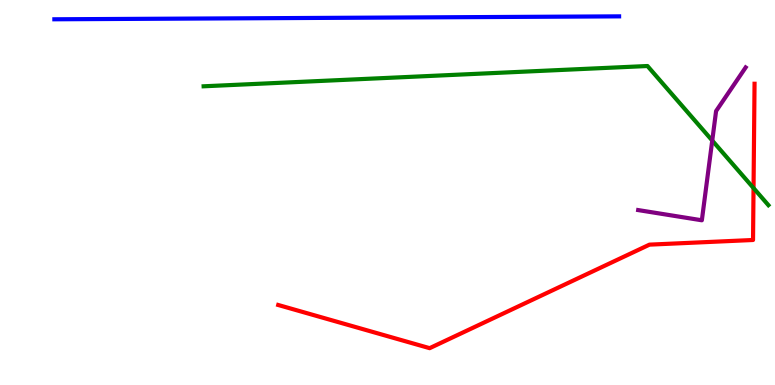[{'lines': ['blue', 'red'], 'intersections': []}, {'lines': ['green', 'red'], 'intersections': [{'x': 9.72, 'y': 5.12}]}, {'lines': ['purple', 'red'], 'intersections': []}, {'lines': ['blue', 'green'], 'intersections': []}, {'lines': ['blue', 'purple'], 'intersections': []}, {'lines': ['green', 'purple'], 'intersections': [{'x': 9.19, 'y': 6.35}]}]